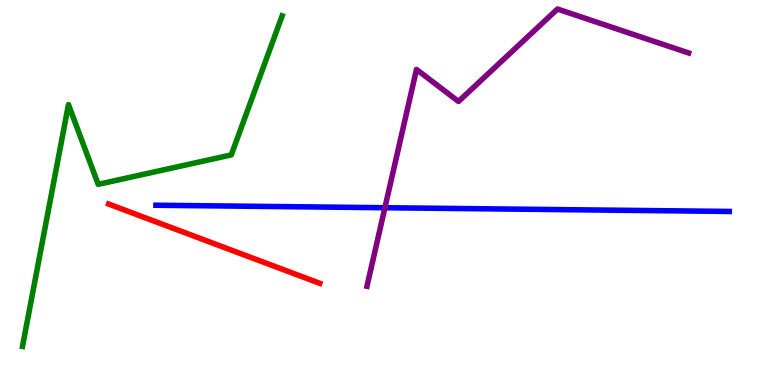[{'lines': ['blue', 'red'], 'intersections': []}, {'lines': ['green', 'red'], 'intersections': []}, {'lines': ['purple', 'red'], 'intersections': []}, {'lines': ['blue', 'green'], 'intersections': []}, {'lines': ['blue', 'purple'], 'intersections': [{'x': 4.97, 'y': 4.6}]}, {'lines': ['green', 'purple'], 'intersections': []}]